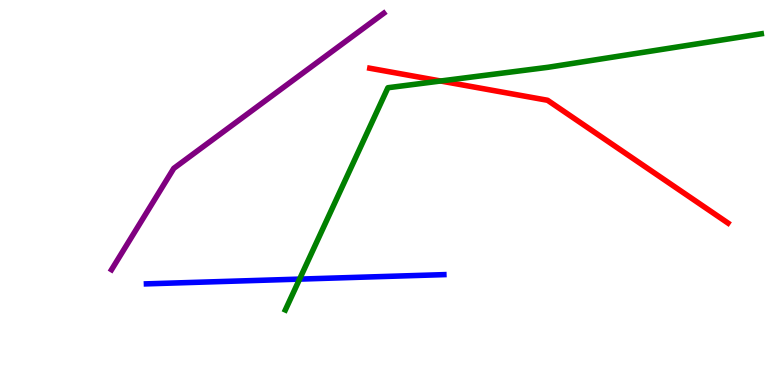[{'lines': ['blue', 'red'], 'intersections': []}, {'lines': ['green', 'red'], 'intersections': [{'x': 5.69, 'y': 7.9}]}, {'lines': ['purple', 'red'], 'intersections': []}, {'lines': ['blue', 'green'], 'intersections': [{'x': 3.87, 'y': 2.75}]}, {'lines': ['blue', 'purple'], 'intersections': []}, {'lines': ['green', 'purple'], 'intersections': []}]